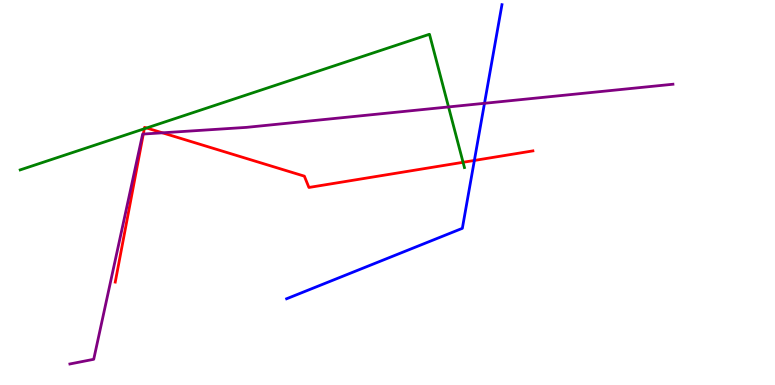[{'lines': ['blue', 'red'], 'intersections': [{'x': 6.12, 'y': 5.83}]}, {'lines': ['green', 'red'], 'intersections': [{'x': 1.86, 'y': 6.66}, {'x': 1.89, 'y': 6.68}, {'x': 5.97, 'y': 5.78}]}, {'lines': ['purple', 'red'], 'intersections': [{'x': 1.85, 'y': 6.52}, {'x': 2.1, 'y': 6.55}]}, {'lines': ['blue', 'green'], 'intersections': []}, {'lines': ['blue', 'purple'], 'intersections': [{'x': 6.25, 'y': 7.32}]}, {'lines': ['green', 'purple'], 'intersections': [{'x': 5.79, 'y': 7.22}]}]